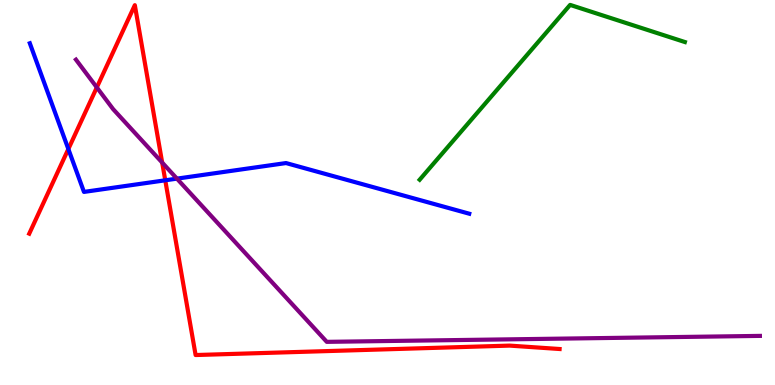[{'lines': ['blue', 'red'], 'intersections': [{'x': 0.882, 'y': 6.13}, {'x': 2.13, 'y': 5.32}]}, {'lines': ['green', 'red'], 'intersections': []}, {'lines': ['purple', 'red'], 'intersections': [{'x': 1.25, 'y': 7.73}, {'x': 2.09, 'y': 5.78}]}, {'lines': ['blue', 'green'], 'intersections': []}, {'lines': ['blue', 'purple'], 'intersections': [{'x': 2.28, 'y': 5.36}]}, {'lines': ['green', 'purple'], 'intersections': []}]